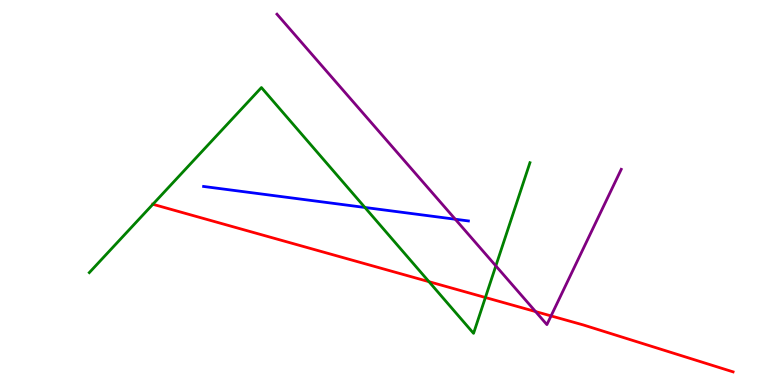[{'lines': ['blue', 'red'], 'intersections': []}, {'lines': ['green', 'red'], 'intersections': [{'x': 1.97, 'y': 4.69}, {'x': 5.54, 'y': 2.68}, {'x': 6.26, 'y': 2.27}]}, {'lines': ['purple', 'red'], 'intersections': [{'x': 6.91, 'y': 1.91}, {'x': 7.11, 'y': 1.79}]}, {'lines': ['blue', 'green'], 'intersections': [{'x': 4.71, 'y': 4.61}]}, {'lines': ['blue', 'purple'], 'intersections': [{'x': 5.87, 'y': 4.31}]}, {'lines': ['green', 'purple'], 'intersections': [{'x': 6.4, 'y': 3.09}]}]